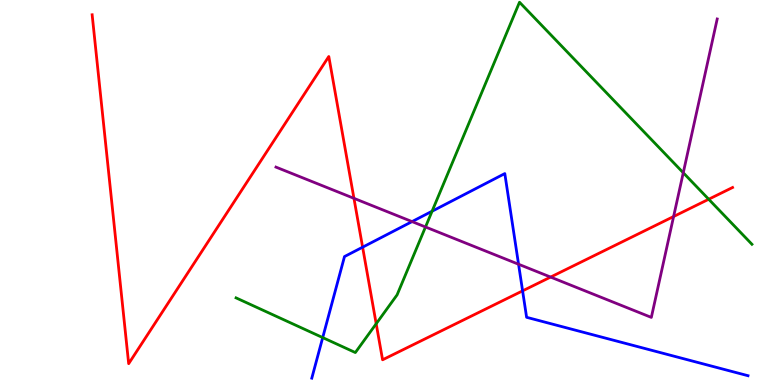[{'lines': ['blue', 'red'], 'intersections': [{'x': 4.68, 'y': 3.58}, {'x': 6.74, 'y': 2.45}]}, {'lines': ['green', 'red'], 'intersections': [{'x': 4.85, 'y': 1.59}, {'x': 9.14, 'y': 4.82}]}, {'lines': ['purple', 'red'], 'intersections': [{'x': 4.57, 'y': 4.85}, {'x': 7.1, 'y': 2.8}, {'x': 8.69, 'y': 4.38}]}, {'lines': ['blue', 'green'], 'intersections': [{'x': 4.16, 'y': 1.23}, {'x': 5.58, 'y': 4.51}]}, {'lines': ['blue', 'purple'], 'intersections': [{'x': 5.32, 'y': 4.24}, {'x': 6.69, 'y': 3.14}]}, {'lines': ['green', 'purple'], 'intersections': [{'x': 5.49, 'y': 4.1}, {'x': 8.82, 'y': 5.51}]}]